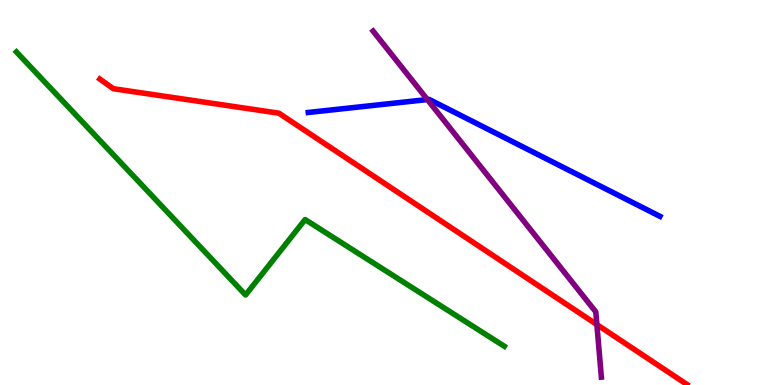[{'lines': ['blue', 'red'], 'intersections': []}, {'lines': ['green', 'red'], 'intersections': []}, {'lines': ['purple', 'red'], 'intersections': [{'x': 7.7, 'y': 1.57}]}, {'lines': ['blue', 'green'], 'intersections': []}, {'lines': ['blue', 'purple'], 'intersections': [{'x': 5.51, 'y': 7.41}]}, {'lines': ['green', 'purple'], 'intersections': []}]